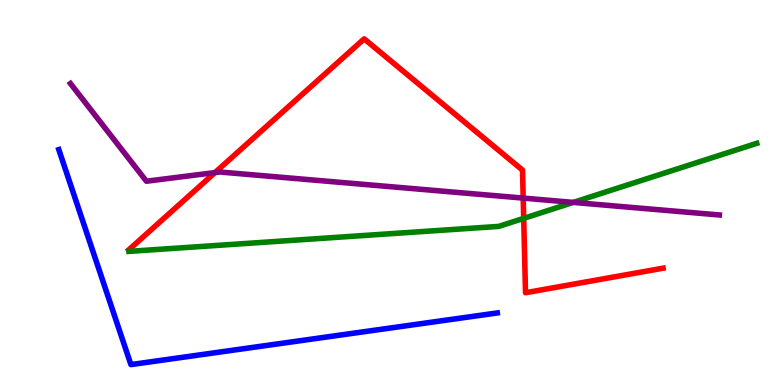[{'lines': ['blue', 'red'], 'intersections': []}, {'lines': ['green', 'red'], 'intersections': [{'x': 6.76, 'y': 4.33}]}, {'lines': ['purple', 'red'], 'intersections': [{'x': 2.77, 'y': 5.52}, {'x': 6.75, 'y': 4.85}]}, {'lines': ['blue', 'green'], 'intersections': []}, {'lines': ['blue', 'purple'], 'intersections': []}, {'lines': ['green', 'purple'], 'intersections': [{'x': 7.4, 'y': 4.74}]}]